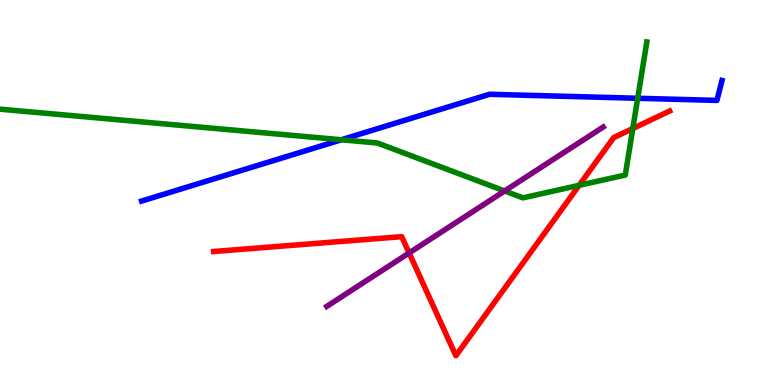[{'lines': ['blue', 'red'], 'intersections': []}, {'lines': ['green', 'red'], 'intersections': [{'x': 7.47, 'y': 5.19}, {'x': 8.17, 'y': 6.66}]}, {'lines': ['purple', 'red'], 'intersections': [{'x': 5.28, 'y': 3.43}]}, {'lines': ['blue', 'green'], 'intersections': [{'x': 4.4, 'y': 6.37}, {'x': 8.23, 'y': 7.45}]}, {'lines': ['blue', 'purple'], 'intersections': []}, {'lines': ['green', 'purple'], 'intersections': [{'x': 6.51, 'y': 5.04}]}]